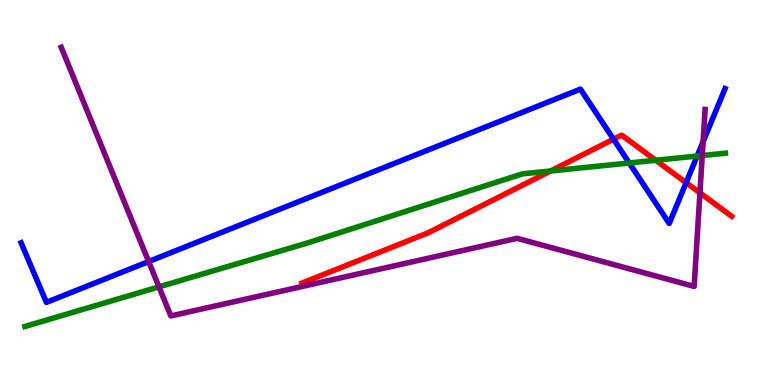[{'lines': ['blue', 'red'], 'intersections': [{'x': 7.92, 'y': 6.38}, {'x': 8.85, 'y': 5.26}]}, {'lines': ['green', 'red'], 'intersections': [{'x': 7.1, 'y': 5.56}, {'x': 8.46, 'y': 5.84}]}, {'lines': ['purple', 'red'], 'intersections': [{'x': 9.03, 'y': 4.99}]}, {'lines': ['blue', 'green'], 'intersections': [{'x': 8.12, 'y': 5.77}, {'x': 9.0, 'y': 5.95}]}, {'lines': ['blue', 'purple'], 'intersections': [{'x': 1.92, 'y': 3.21}, {'x': 9.07, 'y': 6.32}]}, {'lines': ['green', 'purple'], 'intersections': [{'x': 2.05, 'y': 2.55}, {'x': 9.06, 'y': 5.96}]}]